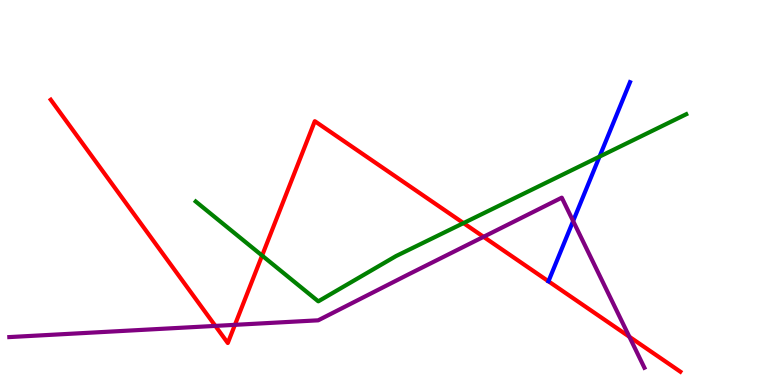[{'lines': ['blue', 'red'], 'intersections': []}, {'lines': ['green', 'red'], 'intersections': [{'x': 3.38, 'y': 3.36}, {'x': 5.98, 'y': 4.21}]}, {'lines': ['purple', 'red'], 'intersections': [{'x': 2.78, 'y': 1.54}, {'x': 3.03, 'y': 1.56}, {'x': 6.24, 'y': 3.85}, {'x': 8.12, 'y': 1.25}]}, {'lines': ['blue', 'green'], 'intersections': [{'x': 7.74, 'y': 5.93}]}, {'lines': ['blue', 'purple'], 'intersections': [{'x': 7.4, 'y': 4.26}]}, {'lines': ['green', 'purple'], 'intersections': []}]